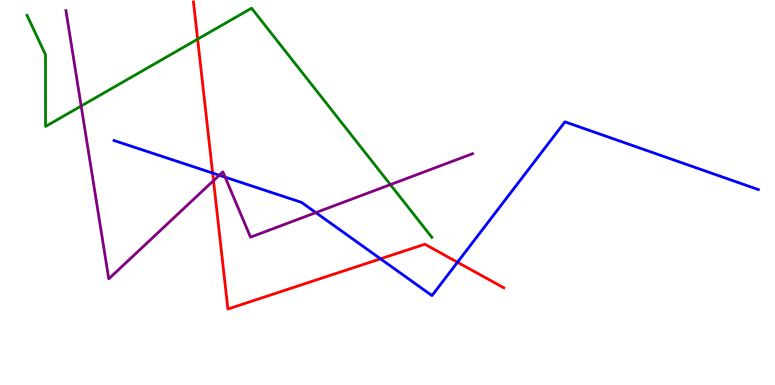[{'lines': ['blue', 'red'], 'intersections': [{'x': 2.74, 'y': 5.5}, {'x': 4.91, 'y': 3.28}, {'x': 5.9, 'y': 3.19}]}, {'lines': ['green', 'red'], 'intersections': [{'x': 2.55, 'y': 8.98}]}, {'lines': ['purple', 'red'], 'intersections': [{'x': 2.75, 'y': 5.31}]}, {'lines': ['blue', 'green'], 'intersections': []}, {'lines': ['blue', 'purple'], 'intersections': [{'x': 2.83, 'y': 5.45}, {'x': 2.9, 'y': 5.4}, {'x': 4.08, 'y': 4.48}]}, {'lines': ['green', 'purple'], 'intersections': [{'x': 1.05, 'y': 7.25}, {'x': 5.04, 'y': 5.21}]}]